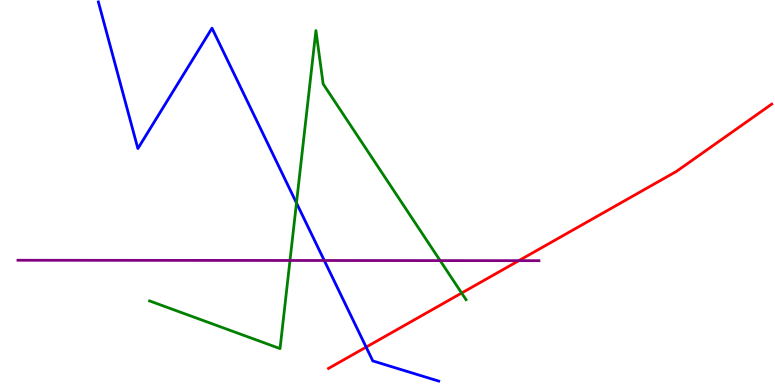[{'lines': ['blue', 'red'], 'intersections': [{'x': 4.72, 'y': 0.984}]}, {'lines': ['green', 'red'], 'intersections': [{'x': 5.96, 'y': 2.39}]}, {'lines': ['purple', 'red'], 'intersections': [{'x': 6.69, 'y': 3.23}]}, {'lines': ['blue', 'green'], 'intersections': [{'x': 3.83, 'y': 4.73}]}, {'lines': ['blue', 'purple'], 'intersections': [{'x': 4.18, 'y': 3.23}]}, {'lines': ['green', 'purple'], 'intersections': [{'x': 3.74, 'y': 3.23}, {'x': 5.68, 'y': 3.23}]}]